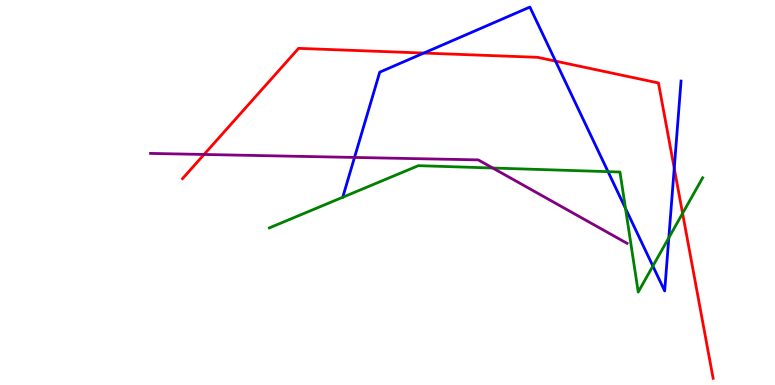[{'lines': ['blue', 'red'], 'intersections': [{'x': 5.47, 'y': 8.62}, {'x': 7.17, 'y': 8.41}, {'x': 8.7, 'y': 5.63}]}, {'lines': ['green', 'red'], 'intersections': [{'x': 8.81, 'y': 4.46}]}, {'lines': ['purple', 'red'], 'intersections': [{'x': 2.63, 'y': 5.99}]}, {'lines': ['blue', 'green'], 'intersections': [{'x': 7.85, 'y': 5.54}, {'x': 8.07, 'y': 4.59}, {'x': 8.42, 'y': 3.09}, {'x': 8.63, 'y': 3.82}]}, {'lines': ['blue', 'purple'], 'intersections': [{'x': 4.57, 'y': 5.91}]}, {'lines': ['green', 'purple'], 'intersections': [{'x': 6.36, 'y': 5.64}]}]